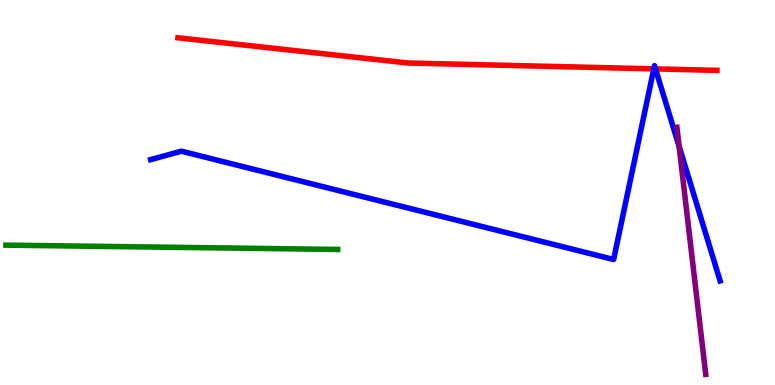[{'lines': ['blue', 'red'], 'intersections': [{'x': 8.44, 'y': 8.21}, {'x': 8.46, 'y': 8.21}]}, {'lines': ['green', 'red'], 'intersections': []}, {'lines': ['purple', 'red'], 'intersections': []}, {'lines': ['blue', 'green'], 'intersections': []}, {'lines': ['blue', 'purple'], 'intersections': [{'x': 8.76, 'y': 6.2}]}, {'lines': ['green', 'purple'], 'intersections': []}]